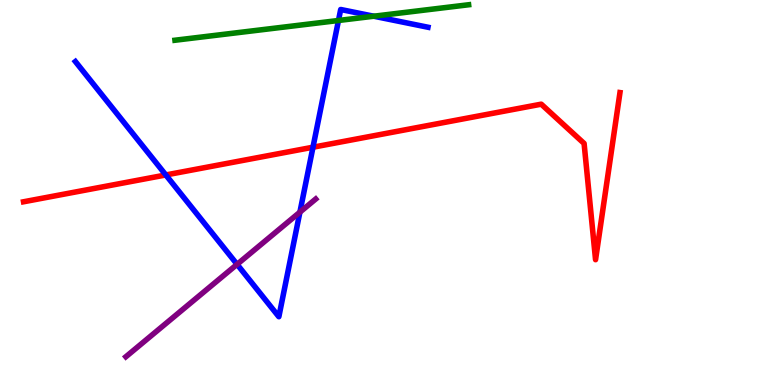[{'lines': ['blue', 'red'], 'intersections': [{'x': 2.14, 'y': 5.46}, {'x': 4.04, 'y': 6.18}]}, {'lines': ['green', 'red'], 'intersections': []}, {'lines': ['purple', 'red'], 'intersections': []}, {'lines': ['blue', 'green'], 'intersections': [{'x': 4.37, 'y': 9.47}, {'x': 4.82, 'y': 9.58}]}, {'lines': ['blue', 'purple'], 'intersections': [{'x': 3.06, 'y': 3.13}, {'x': 3.87, 'y': 4.49}]}, {'lines': ['green', 'purple'], 'intersections': []}]